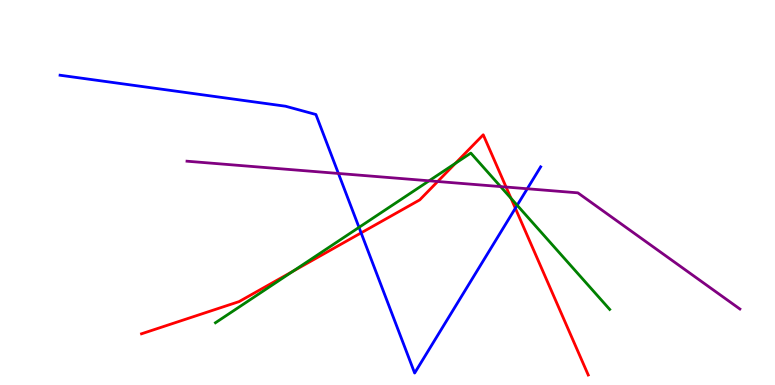[{'lines': ['blue', 'red'], 'intersections': [{'x': 4.66, 'y': 3.95}, {'x': 6.65, 'y': 4.59}]}, {'lines': ['green', 'red'], 'intersections': [{'x': 3.78, 'y': 2.95}, {'x': 5.88, 'y': 5.76}, {'x': 6.59, 'y': 4.85}]}, {'lines': ['purple', 'red'], 'intersections': [{'x': 5.65, 'y': 5.29}, {'x': 6.53, 'y': 5.14}]}, {'lines': ['blue', 'green'], 'intersections': [{'x': 4.63, 'y': 4.09}, {'x': 6.67, 'y': 4.67}]}, {'lines': ['blue', 'purple'], 'intersections': [{'x': 4.37, 'y': 5.49}, {'x': 6.8, 'y': 5.1}]}, {'lines': ['green', 'purple'], 'intersections': [{'x': 5.54, 'y': 5.3}, {'x': 6.46, 'y': 5.15}]}]